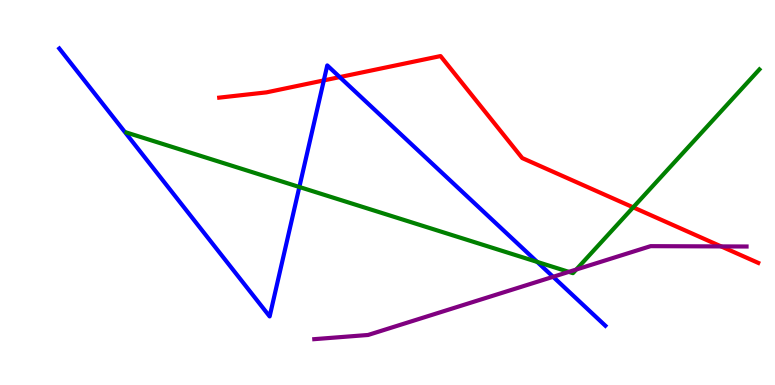[{'lines': ['blue', 'red'], 'intersections': [{'x': 4.18, 'y': 7.91}, {'x': 4.38, 'y': 8.0}]}, {'lines': ['green', 'red'], 'intersections': [{'x': 8.17, 'y': 4.61}]}, {'lines': ['purple', 'red'], 'intersections': [{'x': 9.31, 'y': 3.6}]}, {'lines': ['blue', 'green'], 'intersections': [{'x': 3.86, 'y': 5.14}, {'x': 6.93, 'y': 3.2}]}, {'lines': ['blue', 'purple'], 'intersections': [{'x': 7.14, 'y': 2.81}]}, {'lines': ['green', 'purple'], 'intersections': [{'x': 7.34, 'y': 2.94}, {'x': 7.44, 'y': 3.0}]}]